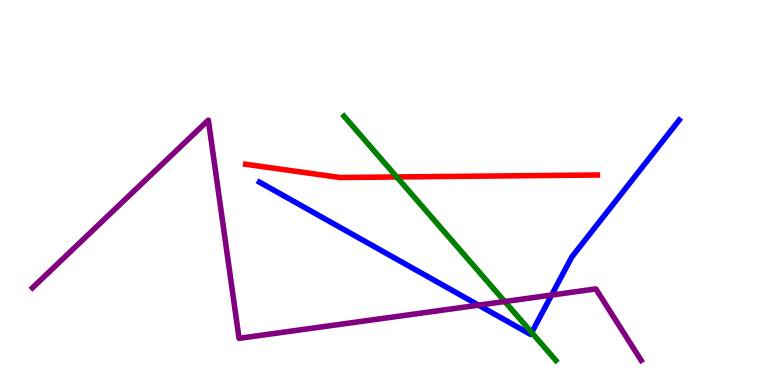[{'lines': ['blue', 'red'], 'intersections': []}, {'lines': ['green', 'red'], 'intersections': [{'x': 5.12, 'y': 5.4}]}, {'lines': ['purple', 'red'], 'intersections': []}, {'lines': ['blue', 'green'], 'intersections': [{'x': 6.86, 'y': 1.36}]}, {'lines': ['blue', 'purple'], 'intersections': [{'x': 6.18, 'y': 2.07}, {'x': 7.12, 'y': 2.34}]}, {'lines': ['green', 'purple'], 'intersections': [{'x': 6.51, 'y': 2.17}]}]